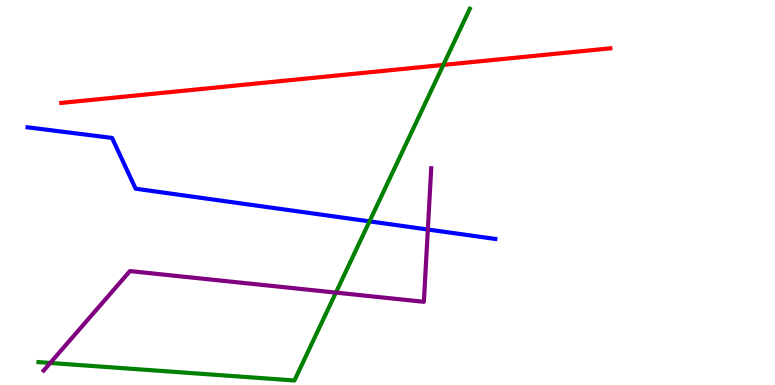[{'lines': ['blue', 'red'], 'intersections': []}, {'lines': ['green', 'red'], 'intersections': [{'x': 5.72, 'y': 8.31}]}, {'lines': ['purple', 'red'], 'intersections': []}, {'lines': ['blue', 'green'], 'intersections': [{'x': 4.77, 'y': 4.25}]}, {'lines': ['blue', 'purple'], 'intersections': [{'x': 5.52, 'y': 4.04}]}, {'lines': ['green', 'purple'], 'intersections': [{'x': 0.648, 'y': 0.572}, {'x': 4.33, 'y': 2.4}]}]